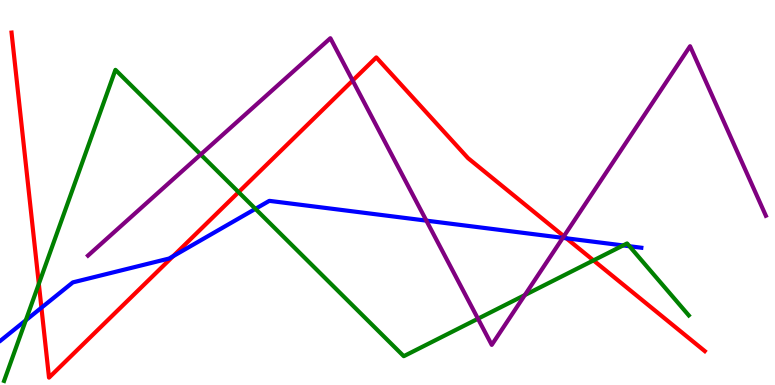[{'lines': ['blue', 'red'], 'intersections': [{'x': 0.534, 'y': 2.01}, {'x': 2.23, 'y': 3.35}, {'x': 7.31, 'y': 3.81}]}, {'lines': ['green', 'red'], 'intersections': [{'x': 0.501, 'y': 2.63}, {'x': 3.08, 'y': 5.01}, {'x': 7.66, 'y': 3.24}]}, {'lines': ['purple', 'red'], 'intersections': [{'x': 4.55, 'y': 7.91}, {'x': 7.28, 'y': 3.86}]}, {'lines': ['blue', 'green'], 'intersections': [{'x': 0.333, 'y': 1.68}, {'x': 3.3, 'y': 4.58}, {'x': 8.04, 'y': 3.63}, {'x': 8.12, 'y': 3.6}]}, {'lines': ['blue', 'purple'], 'intersections': [{'x': 5.5, 'y': 4.27}, {'x': 7.26, 'y': 3.82}]}, {'lines': ['green', 'purple'], 'intersections': [{'x': 2.59, 'y': 5.99}, {'x': 6.17, 'y': 1.72}, {'x': 6.77, 'y': 2.34}]}]